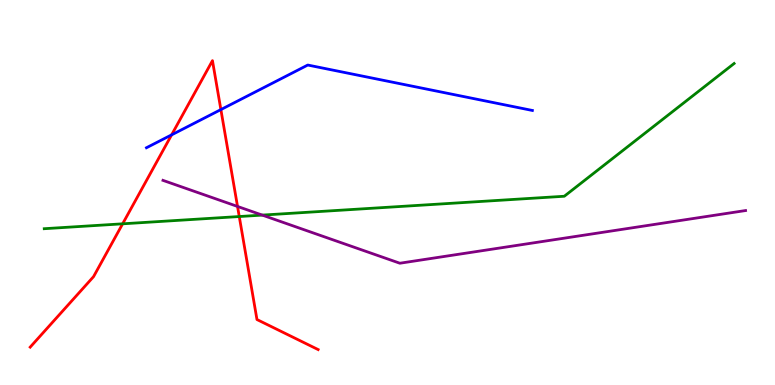[{'lines': ['blue', 'red'], 'intersections': [{'x': 2.21, 'y': 6.5}, {'x': 2.85, 'y': 7.15}]}, {'lines': ['green', 'red'], 'intersections': [{'x': 1.58, 'y': 4.19}, {'x': 3.09, 'y': 4.38}]}, {'lines': ['purple', 'red'], 'intersections': [{'x': 3.06, 'y': 4.64}]}, {'lines': ['blue', 'green'], 'intersections': []}, {'lines': ['blue', 'purple'], 'intersections': []}, {'lines': ['green', 'purple'], 'intersections': [{'x': 3.38, 'y': 4.41}]}]